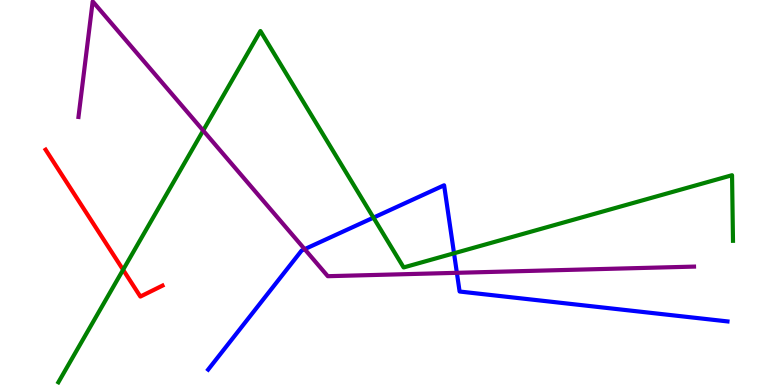[{'lines': ['blue', 'red'], 'intersections': []}, {'lines': ['green', 'red'], 'intersections': [{'x': 1.59, 'y': 2.99}]}, {'lines': ['purple', 'red'], 'intersections': []}, {'lines': ['blue', 'green'], 'intersections': [{'x': 4.82, 'y': 4.35}, {'x': 5.86, 'y': 3.42}]}, {'lines': ['blue', 'purple'], 'intersections': [{'x': 3.93, 'y': 3.53}, {'x': 5.9, 'y': 2.91}]}, {'lines': ['green', 'purple'], 'intersections': [{'x': 2.62, 'y': 6.61}]}]